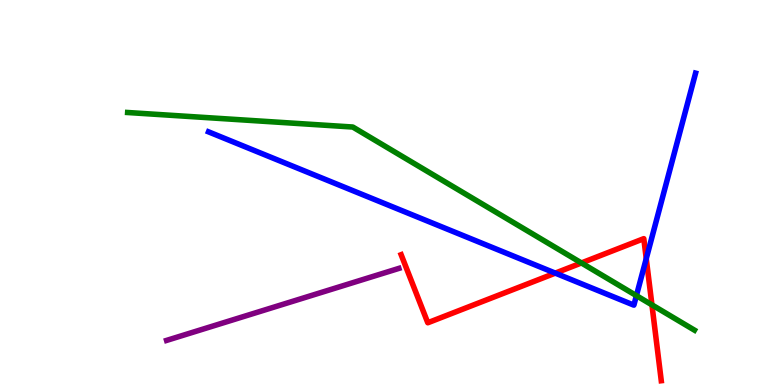[{'lines': ['blue', 'red'], 'intersections': [{'x': 7.17, 'y': 2.91}, {'x': 8.34, 'y': 3.28}]}, {'lines': ['green', 'red'], 'intersections': [{'x': 7.5, 'y': 3.17}, {'x': 8.41, 'y': 2.08}]}, {'lines': ['purple', 'red'], 'intersections': []}, {'lines': ['blue', 'green'], 'intersections': [{'x': 8.21, 'y': 2.32}]}, {'lines': ['blue', 'purple'], 'intersections': []}, {'lines': ['green', 'purple'], 'intersections': []}]